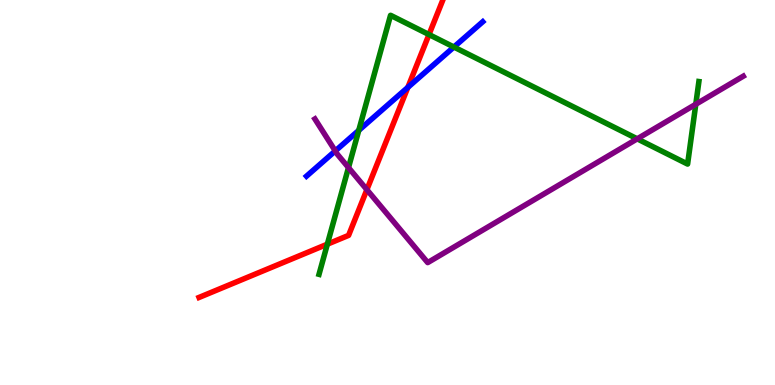[{'lines': ['blue', 'red'], 'intersections': [{'x': 5.26, 'y': 7.73}]}, {'lines': ['green', 'red'], 'intersections': [{'x': 4.22, 'y': 3.66}, {'x': 5.54, 'y': 9.1}]}, {'lines': ['purple', 'red'], 'intersections': [{'x': 4.73, 'y': 5.07}]}, {'lines': ['blue', 'green'], 'intersections': [{'x': 4.63, 'y': 6.61}, {'x': 5.86, 'y': 8.78}]}, {'lines': ['blue', 'purple'], 'intersections': [{'x': 4.33, 'y': 6.08}]}, {'lines': ['green', 'purple'], 'intersections': [{'x': 4.5, 'y': 5.65}, {'x': 8.22, 'y': 6.39}, {'x': 8.98, 'y': 7.29}]}]